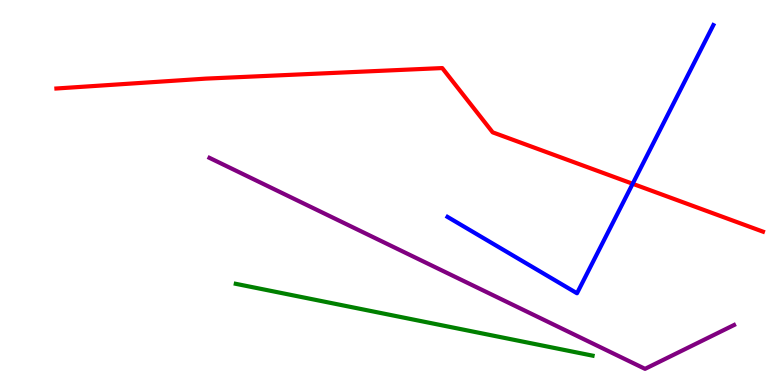[{'lines': ['blue', 'red'], 'intersections': [{'x': 8.16, 'y': 5.23}]}, {'lines': ['green', 'red'], 'intersections': []}, {'lines': ['purple', 'red'], 'intersections': []}, {'lines': ['blue', 'green'], 'intersections': []}, {'lines': ['blue', 'purple'], 'intersections': []}, {'lines': ['green', 'purple'], 'intersections': []}]